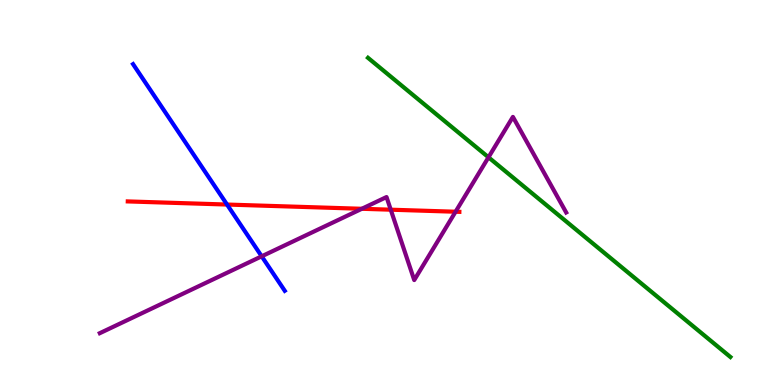[{'lines': ['blue', 'red'], 'intersections': [{'x': 2.93, 'y': 4.69}]}, {'lines': ['green', 'red'], 'intersections': []}, {'lines': ['purple', 'red'], 'intersections': [{'x': 4.67, 'y': 4.58}, {'x': 5.04, 'y': 4.55}, {'x': 5.88, 'y': 4.5}]}, {'lines': ['blue', 'green'], 'intersections': []}, {'lines': ['blue', 'purple'], 'intersections': [{'x': 3.38, 'y': 3.34}]}, {'lines': ['green', 'purple'], 'intersections': [{'x': 6.3, 'y': 5.91}]}]